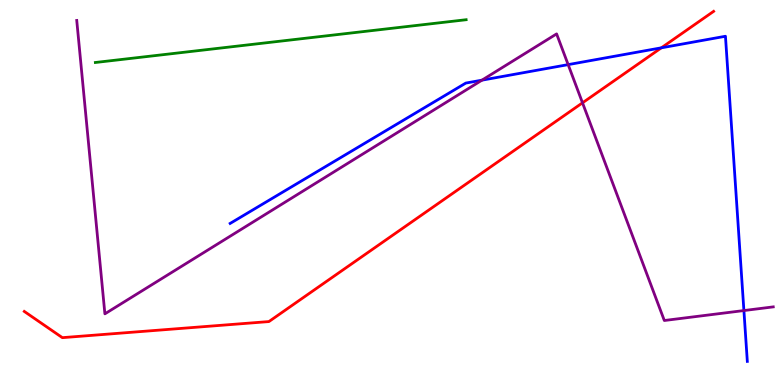[{'lines': ['blue', 'red'], 'intersections': [{'x': 8.53, 'y': 8.76}]}, {'lines': ['green', 'red'], 'intersections': []}, {'lines': ['purple', 'red'], 'intersections': [{'x': 7.52, 'y': 7.33}]}, {'lines': ['blue', 'green'], 'intersections': []}, {'lines': ['blue', 'purple'], 'intersections': [{'x': 6.22, 'y': 7.92}, {'x': 7.33, 'y': 8.32}, {'x': 9.6, 'y': 1.93}]}, {'lines': ['green', 'purple'], 'intersections': []}]